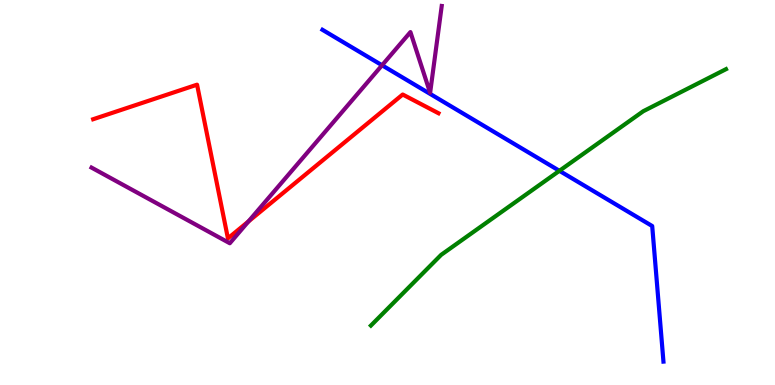[{'lines': ['blue', 'red'], 'intersections': []}, {'lines': ['green', 'red'], 'intersections': []}, {'lines': ['purple', 'red'], 'intersections': [{'x': 3.21, 'y': 4.25}]}, {'lines': ['blue', 'green'], 'intersections': [{'x': 7.22, 'y': 5.56}]}, {'lines': ['blue', 'purple'], 'intersections': [{'x': 4.93, 'y': 8.3}]}, {'lines': ['green', 'purple'], 'intersections': []}]